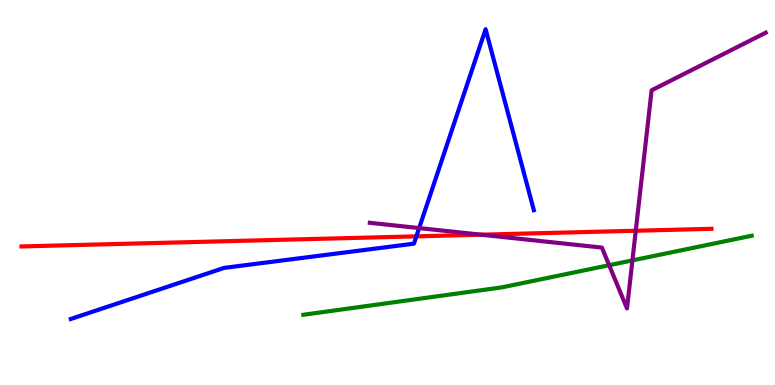[{'lines': ['blue', 'red'], 'intersections': [{'x': 5.37, 'y': 3.86}]}, {'lines': ['green', 'red'], 'intersections': []}, {'lines': ['purple', 'red'], 'intersections': [{'x': 6.21, 'y': 3.9}, {'x': 8.2, 'y': 4.01}]}, {'lines': ['blue', 'green'], 'intersections': []}, {'lines': ['blue', 'purple'], 'intersections': [{'x': 5.41, 'y': 4.08}]}, {'lines': ['green', 'purple'], 'intersections': [{'x': 7.86, 'y': 3.11}, {'x': 8.16, 'y': 3.24}]}]